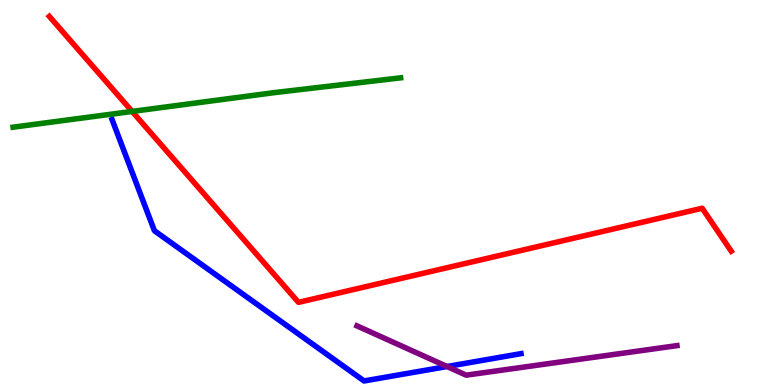[{'lines': ['blue', 'red'], 'intersections': []}, {'lines': ['green', 'red'], 'intersections': [{'x': 1.7, 'y': 7.11}]}, {'lines': ['purple', 'red'], 'intersections': []}, {'lines': ['blue', 'green'], 'intersections': []}, {'lines': ['blue', 'purple'], 'intersections': [{'x': 5.77, 'y': 0.48}]}, {'lines': ['green', 'purple'], 'intersections': []}]